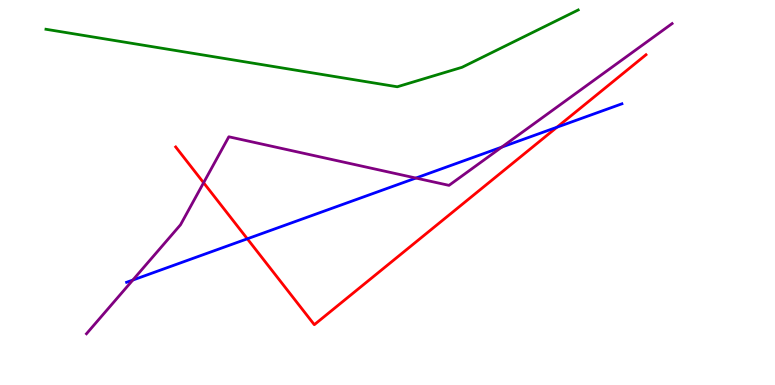[{'lines': ['blue', 'red'], 'intersections': [{'x': 3.19, 'y': 3.8}, {'x': 7.19, 'y': 6.7}]}, {'lines': ['green', 'red'], 'intersections': []}, {'lines': ['purple', 'red'], 'intersections': [{'x': 2.63, 'y': 5.25}]}, {'lines': ['blue', 'green'], 'intersections': []}, {'lines': ['blue', 'purple'], 'intersections': [{'x': 1.71, 'y': 2.73}, {'x': 5.37, 'y': 5.38}, {'x': 6.47, 'y': 6.18}]}, {'lines': ['green', 'purple'], 'intersections': []}]